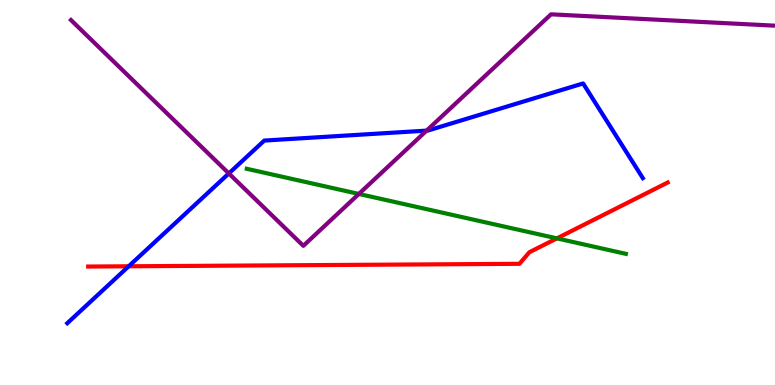[{'lines': ['blue', 'red'], 'intersections': [{'x': 1.66, 'y': 3.08}]}, {'lines': ['green', 'red'], 'intersections': [{'x': 7.19, 'y': 3.81}]}, {'lines': ['purple', 'red'], 'intersections': []}, {'lines': ['blue', 'green'], 'intersections': []}, {'lines': ['blue', 'purple'], 'intersections': [{'x': 2.95, 'y': 5.5}, {'x': 5.5, 'y': 6.61}]}, {'lines': ['green', 'purple'], 'intersections': [{'x': 4.63, 'y': 4.96}]}]